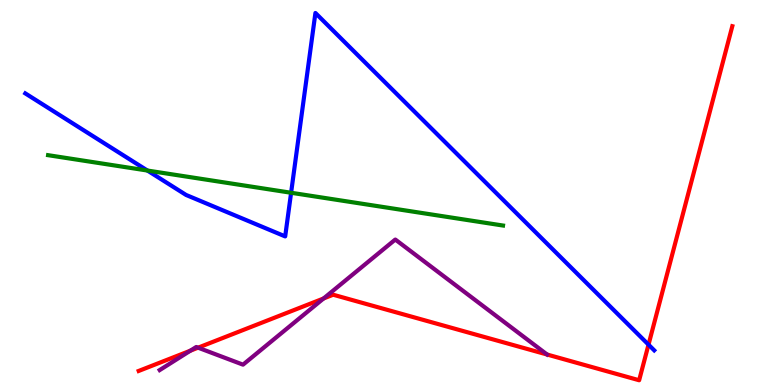[{'lines': ['blue', 'red'], 'intersections': [{'x': 8.37, 'y': 1.05}]}, {'lines': ['green', 'red'], 'intersections': []}, {'lines': ['purple', 'red'], 'intersections': [{'x': 2.46, 'y': 0.891}, {'x': 2.56, 'y': 0.97}, {'x': 4.17, 'y': 2.25}]}, {'lines': ['blue', 'green'], 'intersections': [{'x': 1.9, 'y': 5.57}, {'x': 3.76, 'y': 4.99}]}, {'lines': ['blue', 'purple'], 'intersections': []}, {'lines': ['green', 'purple'], 'intersections': []}]